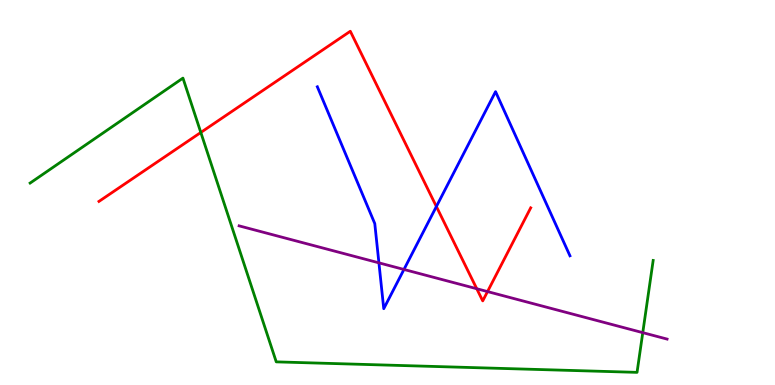[{'lines': ['blue', 'red'], 'intersections': [{'x': 5.63, 'y': 4.64}]}, {'lines': ['green', 'red'], 'intersections': [{'x': 2.59, 'y': 6.56}]}, {'lines': ['purple', 'red'], 'intersections': [{'x': 6.15, 'y': 2.5}, {'x': 6.29, 'y': 2.43}]}, {'lines': ['blue', 'green'], 'intersections': []}, {'lines': ['blue', 'purple'], 'intersections': [{'x': 4.89, 'y': 3.17}, {'x': 5.21, 'y': 3.0}]}, {'lines': ['green', 'purple'], 'intersections': [{'x': 8.29, 'y': 1.36}]}]